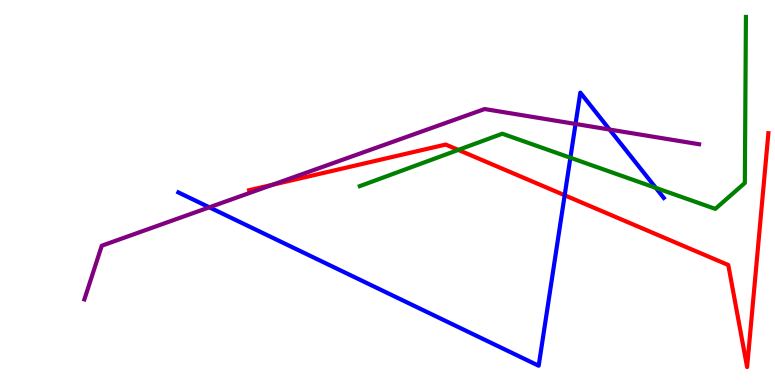[{'lines': ['blue', 'red'], 'intersections': [{'x': 7.29, 'y': 4.93}]}, {'lines': ['green', 'red'], 'intersections': [{'x': 5.91, 'y': 6.11}]}, {'lines': ['purple', 'red'], 'intersections': [{'x': 3.52, 'y': 5.2}]}, {'lines': ['blue', 'green'], 'intersections': [{'x': 7.36, 'y': 5.9}, {'x': 8.46, 'y': 5.12}]}, {'lines': ['blue', 'purple'], 'intersections': [{'x': 2.7, 'y': 4.62}, {'x': 7.43, 'y': 6.78}, {'x': 7.87, 'y': 6.64}]}, {'lines': ['green', 'purple'], 'intersections': []}]